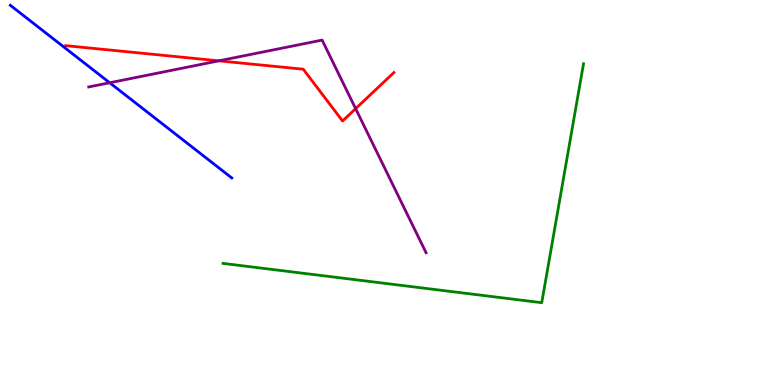[{'lines': ['blue', 'red'], 'intersections': []}, {'lines': ['green', 'red'], 'intersections': []}, {'lines': ['purple', 'red'], 'intersections': [{'x': 2.82, 'y': 8.42}, {'x': 4.59, 'y': 7.18}]}, {'lines': ['blue', 'green'], 'intersections': []}, {'lines': ['blue', 'purple'], 'intersections': [{'x': 1.42, 'y': 7.85}]}, {'lines': ['green', 'purple'], 'intersections': []}]